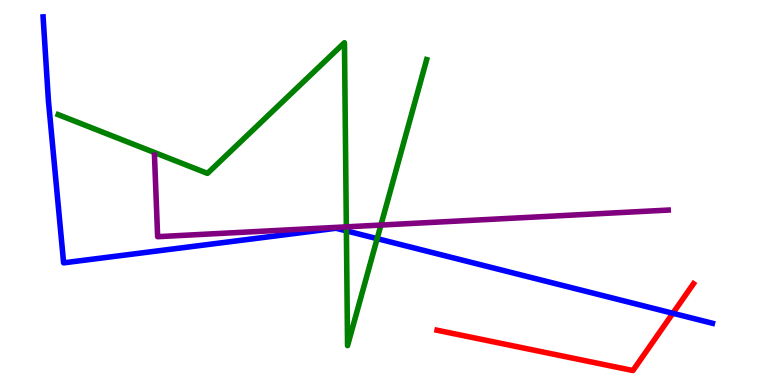[{'lines': ['blue', 'red'], 'intersections': [{'x': 8.68, 'y': 1.86}]}, {'lines': ['green', 'red'], 'intersections': []}, {'lines': ['purple', 'red'], 'intersections': []}, {'lines': ['blue', 'green'], 'intersections': [{'x': 4.47, 'y': 4.0}, {'x': 4.87, 'y': 3.8}]}, {'lines': ['blue', 'purple'], 'intersections': []}, {'lines': ['green', 'purple'], 'intersections': [{'x': 4.47, 'y': 4.11}, {'x': 4.91, 'y': 4.15}]}]